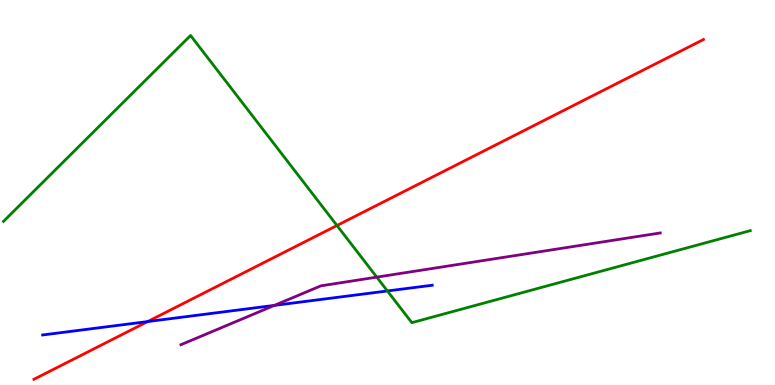[{'lines': ['blue', 'red'], 'intersections': [{'x': 1.91, 'y': 1.65}]}, {'lines': ['green', 'red'], 'intersections': [{'x': 4.35, 'y': 4.14}]}, {'lines': ['purple', 'red'], 'intersections': []}, {'lines': ['blue', 'green'], 'intersections': [{'x': 5.0, 'y': 2.44}]}, {'lines': ['blue', 'purple'], 'intersections': [{'x': 3.54, 'y': 2.07}]}, {'lines': ['green', 'purple'], 'intersections': [{'x': 4.86, 'y': 2.8}]}]